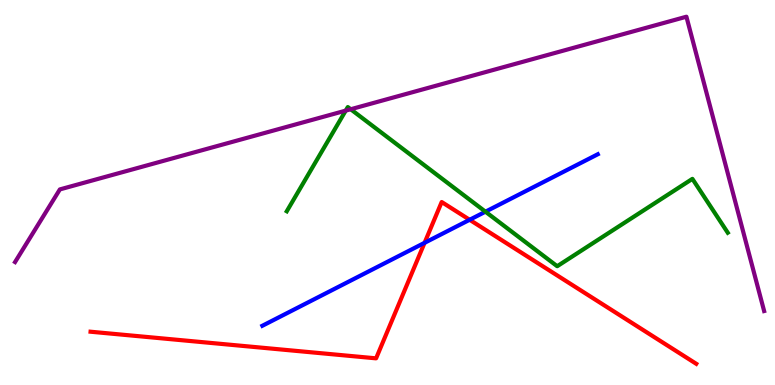[{'lines': ['blue', 'red'], 'intersections': [{'x': 5.48, 'y': 3.69}, {'x': 6.06, 'y': 4.29}]}, {'lines': ['green', 'red'], 'intersections': []}, {'lines': ['purple', 'red'], 'intersections': []}, {'lines': ['blue', 'green'], 'intersections': [{'x': 6.26, 'y': 4.5}]}, {'lines': ['blue', 'purple'], 'intersections': []}, {'lines': ['green', 'purple'], 'intersections': [{'x': 4.46, 'y': 7.13}, {'x': 4.53, 'y': 7.16}]}]